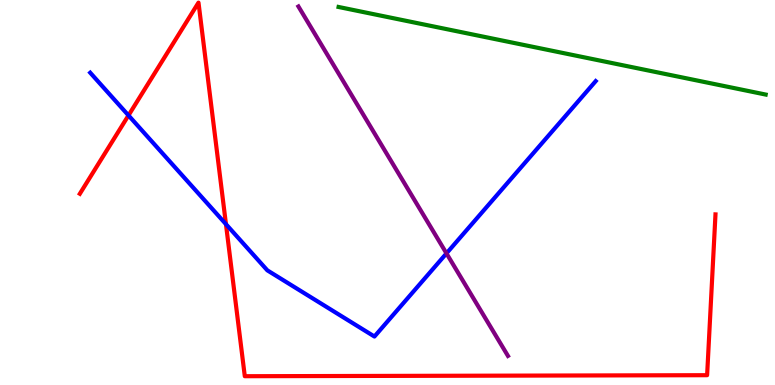[{'lines': ['blue', 'red'], 'intersections': [{'x': 1.66, 'y': 7.0}, {'x': 2.92, 'y': 4.18}]}, {'lines': ['green', 'red'], 'intersections': []}, {'lines': ['purple', 'red'], 'intersections': []}, {'lines': ['blue', 'green'], 'intersections': []}, {'lines': ['blue', 'purple'], 'intersections': [{'x': 5.76, 'y': 3.42}]}, {'lines': ['green', 'purple'], 'intersections': []}]